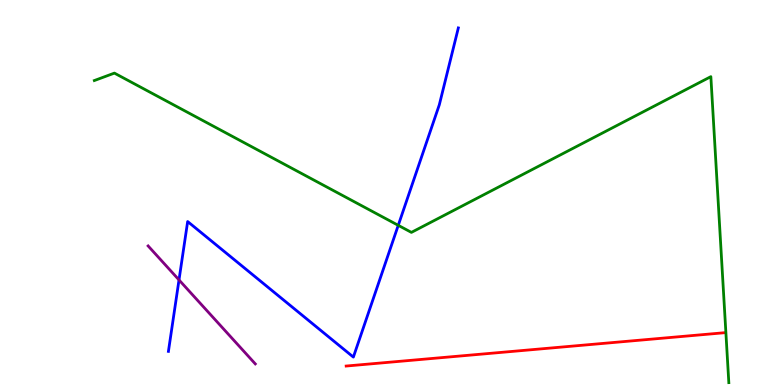[{'lines': ['blue', 'red'], 'intersections': []}, {'lines': ['green', 'red'], 'intersections': []}, {'lines': ['purple', 'red'], 'intersections': []}, {'lines': ['blue', 'green'], 'intersections': [{'x': 5.14, 'y': 4.15}]}, {'lines': ['blue', 'purple'], 'intersections': [{'x': 2.31, 'y': 2.73}]}, {'lines': ['green', 'purple'], 'intersections': []}]